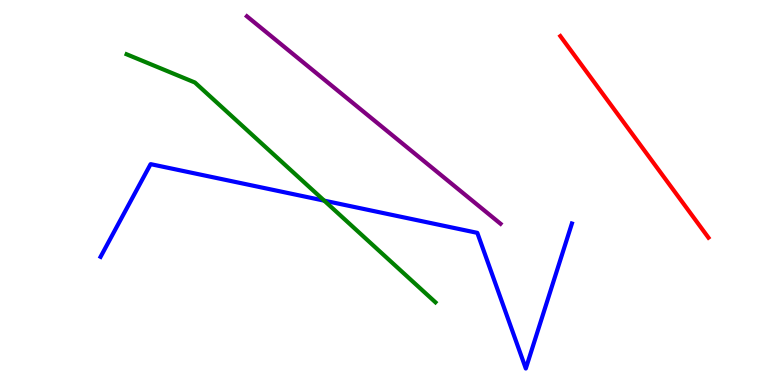[{'lines': ['blue', 'red'], 'intersections': []}, {'lines': ['green', 'red'], 'intersections': []}, {'lines': ['purple', 'red'], 'intersections': []}, {'lines': ['blue', 'green'], 'intersections': [{'x': 4.18, 'y': 4.79}]}, {'lines': ['blue', 'purple'], 'intersections': []}, {'lines': ['green', 'purple'], 'intersections': []}]